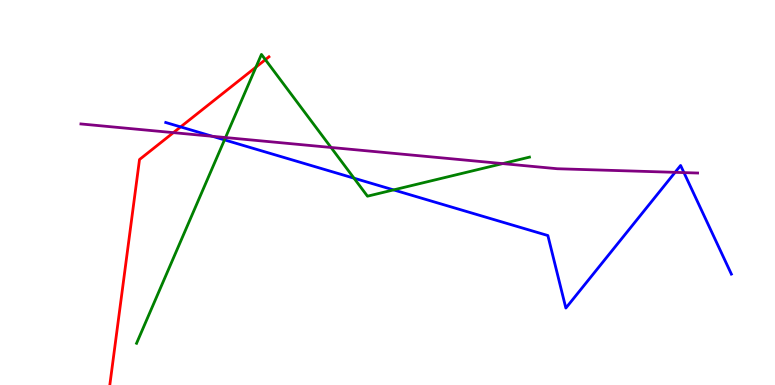[{'lines': ['blue', 'red'], 'intersections': [{'x': 2.33, 'y': 6.7}]}, {'lines': ['green', 'red'], 'intersections': [{'x': 3.3, 'y': 8.26}, {'x': 3.42, 'y': 8.45}]}, {'lines': ['purple', 'red'], 'intersections': [{'x': 2.24, 'y': 6.55}]}, {'lines': ['blue', 'green'], 'intersections': [{'x': 2.9, 'y': 6.37}, {'x': 4.57, 'y': 5.37}, {'x': 5.08, 'y': 5.07}]}, {'lines': ['blue', 'purple'], 'intersections': [{'x': 2.74, 'y': 6.46}, {'x': 8.71, 'y': 5.52}, {'x': 8.83, 'y': 5.52}]}, {'lines': ['green', 'purple'], 'intersections': [{'x': 2.91, 'y': 6.43}, {'x': 4.27, 'y': 6.17}, {'x': 6.49, 'y': 5.75}]}]